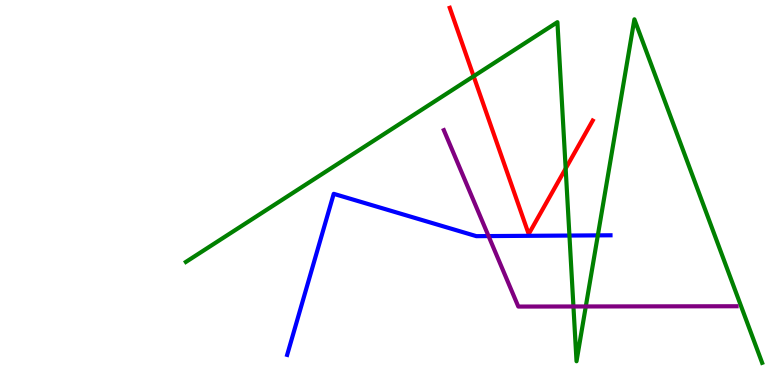[{'lines': ['blue', 'red'], 'intersections': []}, {'lines': ['green', 'red'], 'intersections': [{'x': 6.11, 'y': 8.02}, {'x': 7.3, 'y': 5.62}]}, {'lines': ['purple', 'red'], 'intersections': []}, {'lines': ['blue', 'green'], 'intersections': [{'x': 7.35, 'y': 3.88}, {'x': 7.71, 'y': 3.89}]}, {'lines': ['blue', 'purple'], 'intersections': [{'x': 6.3, 'y': 3.87}]}, {'lines': ['green', 'purple'], 'intersections': [{'x': 7.4, 'y': 2.04}, {'x': 7.56, 'y': 2.04}]}]